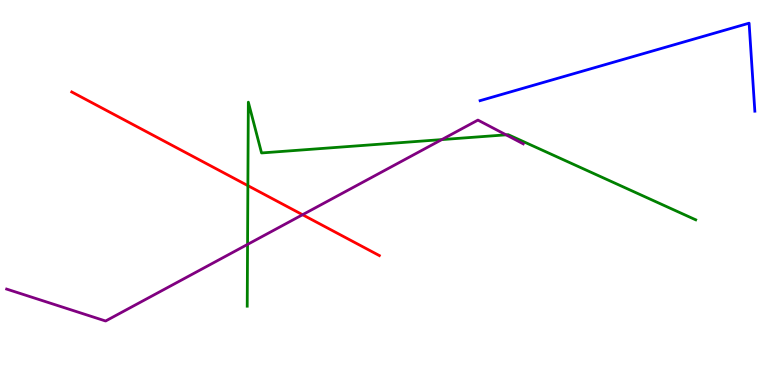[{'lines': ['blue', 'red'], 'intersections': []}, {'lines': ['green', 'red'], 'intersections': [{'x': 3.2, 'y': 5.18}]}, {'lines': ['purple', 'red'], 'intersections': [{'x': 3.9, 'y': 4.42}]}, {'lines': ['blue', 'green'], 'intersections': []}, {'lines': ['blue', 'purple'], 'intersections': []}, {'lines': ['green', 'purple'], 'intersections': [{'x': 3.19, 'y': 3.65}, {'x': 5.7, 'y': 6.37}, {'x': 6.53, 'y': 6.5}]}]